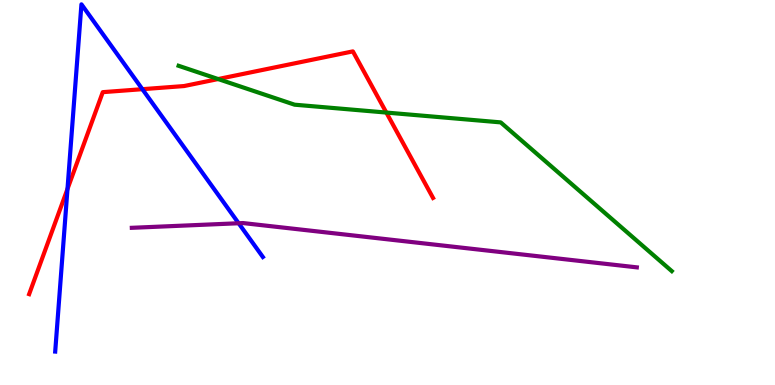[{'lines': ['blue', 'red'], 'intersections': [{'x': 0.871, 'y': 5.09}, {'x': 1.84, 'y': 7.68}]}, {'lines': ['green', 'red'], 'intersections': [{'x': 2.81, 'y': 7.95}, {'x': 4.99, 'y': 7.08}]}, {'lines': ['purple', 'red'], 'intersections': []}, {'lines': ['blue', 'green'], 'intersections': []}, {'lines': ['blue', 'purple'], 'intersections': [{'x': 3.08, 'y': 4.2}]}, {'lines': ['green', 'purple'], 'intersections': []}]